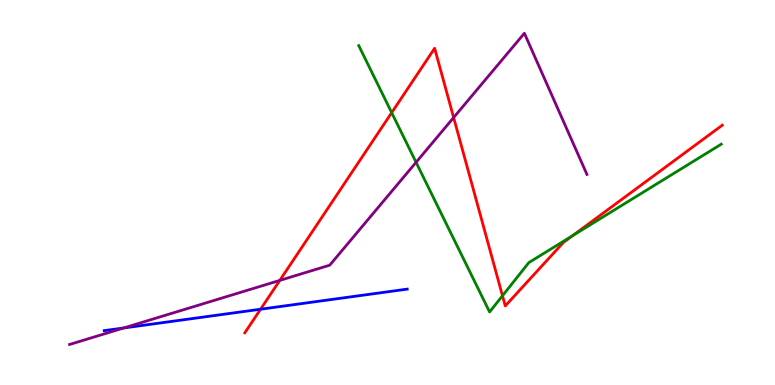[{'lines': ['blue', 'red'], 'intersections': [{'x': 3.36, 'y': 1.97}]}, {'lines': ['green', 'red'], 'intersections': [{'x': 5.05, 'y': 7.07}, {'x': 6.48, 'y': 2.32}, {'x': 7.39, 'y': 3.88}]}, {'lines': ['purple', 'red'], 'intersections': [{'x': 3.61, 'y': 2.72}, {'x': 5.85, 'y': 6.95}]}, {'lines': ['blue', 'green'], 'intersections': []}, {'lines': ['blue', 'purple'], 'intersections': [{'x': 1.6, 'y': 1.48}]}, {'lines': ['green', 'purple'], 'intersections': [{'x': 5.37, 'y': 5.78}]}]